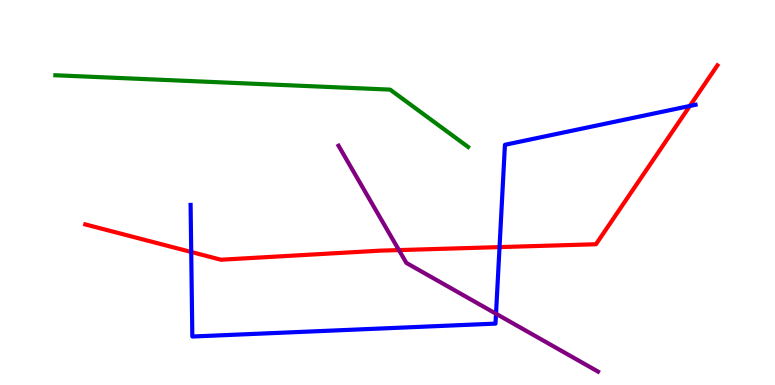[{'lines': ['blue', 'red'], 'intersections': [{'x': 2.47, 'y': 3.45}, {'x': 6.45, 'y': 3.58}, {'x': 8.9, 'y': 7.25}]}, {'lines': ['green', 'red'], 'intersections': []}, {'lines': ['purple', 'red'], 'intersections': [{'x': 5.15, 'y': 3.5}]}, {'lines': ['blue', 'green'], 'intersections': []}, {'lines': ['blue', 'purple'], 'intersections': [{'x': 6.4, 'y': 1.85}]}, {'lines': ['green', 'purple'], 'intersections': []}]